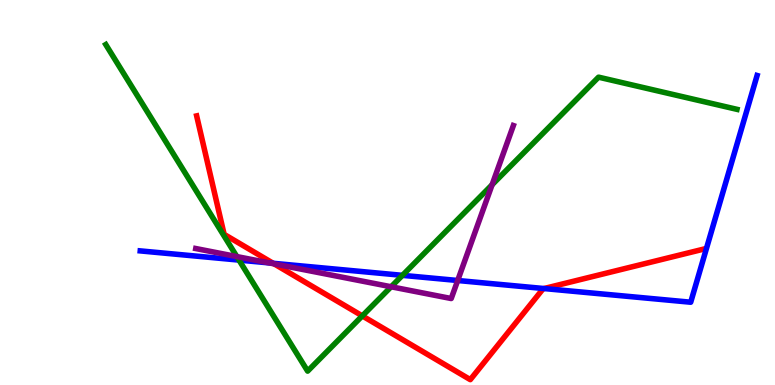[{'lines': ['blue', 'red'], 'intersections': [{'x': 3.52, 'y': 3.16}, {'x': 7.02, 'y': 2.51}]}, {'lines': ['green', 'red'], 'intersections': [{'x': 4.67, 'y': 1.79}]}, {'lines': ['purple', 'red'], 'intersections': [{'x': 3.54, 'y': 3.15}]}, {'lines': ['blue', 'green'], 'intersections': [{'x': 3.08, 'y': 3.24}, {'x': 5.19, 'y': 2.85}]}, {'lines': ['blue', 'purple'], 'intersections': [{'x': 3.47, 'y': 3.17}, {'x': 5.91, 'y': 2.71}]}, {'lines': ['green', 'purple'], 'intersections': [{'x': 3.06, 'y': 3.34}, {'x': 5.05, 'y': 2.55}, {'x': 6.35, 'y': 5.2}]}]